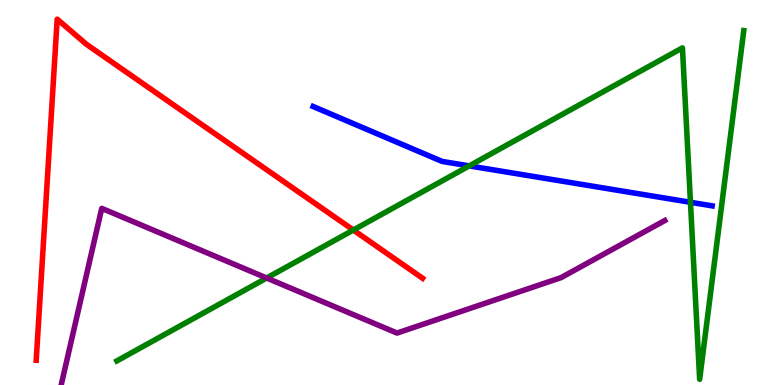[{'lines': ['blue', 'red'], 'intersections': []}, {'lines': ['green', 'red'], 'intersections': [{'x': 4.56, 'y': 4.03}]}, {'lines': ['purple', 'red'], 'intersections': []}, {'lines': ['blue', 'green'], 'intersections': [{'x': 6.05, 'y': 5.69}, {'x': 8.91, 'y': 4.75}]}, {'lines': ['blue', 'purple'], 'intersections': []}, {'lines': ['green', 'purple'], 'intersections': [{'x': 3.44, 'y': 2.78}]}]